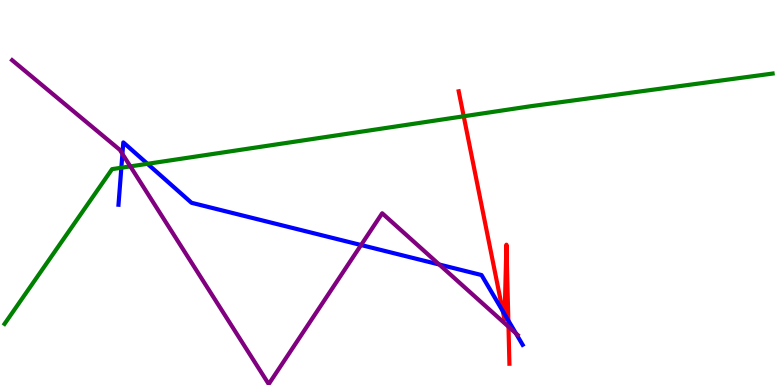[{'lines': ['blue', 'red'], 'intersections': [{'x': 6.49, 'y': 1.92}, {'x': 6.51, 'y': 1.84}, {'x': 6.56, 'y': 1.67}]}, {'lines': ['green', 'red'], 'intersections': [{'x': 5.98, 'y': 6.98}]}, {'lines': ['purple', 'red'], 'intersections': [{'x': 6.56, 'y': 1.51}]}, {'lines': ['blue', 'green'], 'intersections': [{'x': 1.57, 'y': 5.64}, {'x': 1.9, 'y': 5.75}]}, {'lines': ['blue', 'purple'], 'intersections': [{'x': 1.58, 'y': 6.0}, {'x': 4.66, 'y': 3.64}, {'x': 5.67, 'y': 3.13}, {'x': 6.66, 'y': 1.34}]}, {'lines': ['green', 'purple'], 'intersections': [{'x': 1.68, 'y': 5.68}]}]